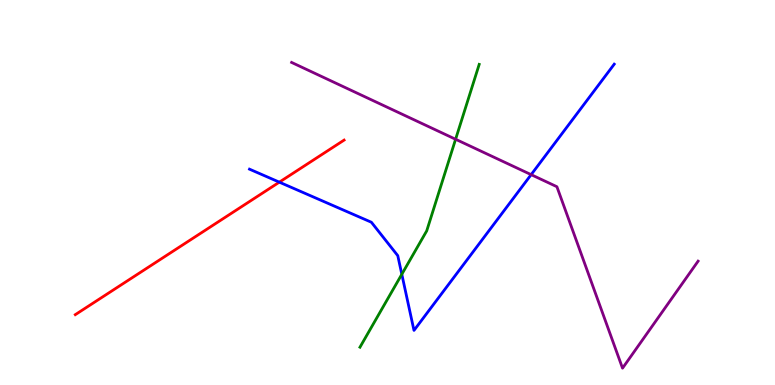[{'lines': ['blue', 'red'], 'intersections': [{'x': 3.6, 'y': 5.27}]}, {'lines': ['green', 'red'], 'intersections': []}, {'lines': ['purple', 'red'], 'intersections': []}, {'lines': ['blue', 'green'], 'intersections': [{'x': 5.18, 'y': 2.88}]}, {'lines': ['blue', 'purple'], 'intersections': [{'x': 6.85, 'y': 5.46}]}, {'lines': ['green', 'purple'], 'intersections': [{'x': 5.88, 'y': 6.38}]}]